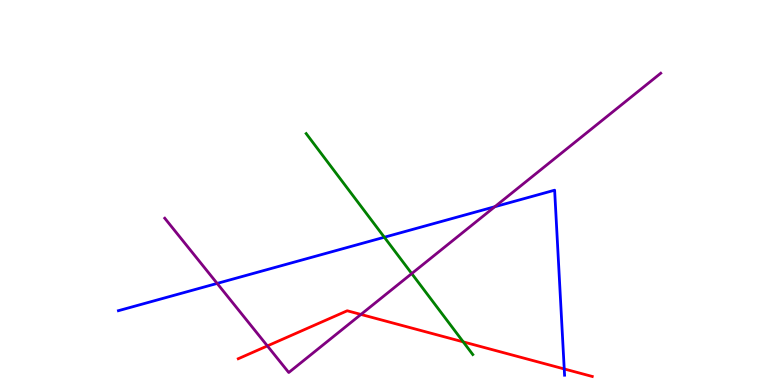[{'lines': ['blue', 'red'], 'intersections': [{'x': 7.28, 'y': 0.417}]}, {'lines': ['green', 'red'], 'intersections': [{'x': 5.98, 'y': 1.12}]}, {'lines': ['purple', 'red'], 'intersections': [{'x': 3.45, 'y': 1.02}, {'x': 4.66, 'y': 1.83}]}, {'lines': ['blue', 'green'], 'intersections': [{'x': 4.96, 'y': 3.84}]}, {'lines': ['blue', 'purple'], 'intersections': [{'x': 2.8, 'y': 2.64}, {'x': 6.38, 'y': 4.63}]}, {'lines': ['green', 'purple'], 'intersections': [{'x': 5.31, 'y': 2.89}]}]